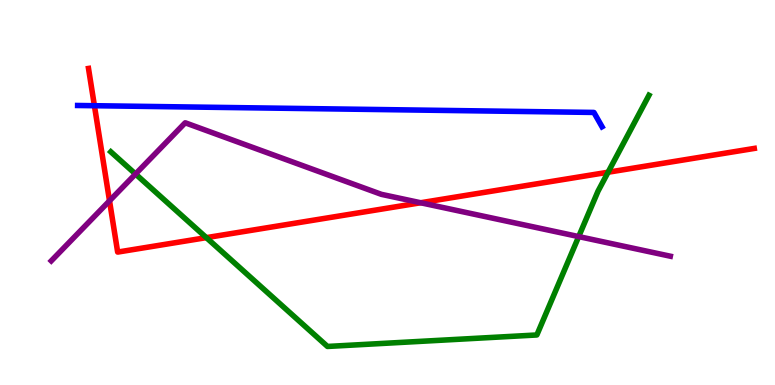[{'lines': ['blue', 'red'], 'intersections': [{'x': 1.22, 'y': 7.25}]}, {'lines': ['green', 'red'], 'intersections': [{'x': 2.66, 'y': 3.83}, {'x': 7.85, 'y': 5.53}]}, {'lines': ['purple', 'red'], 'intersections': [{'x': 1.41, 'y': 4.78}, {'x': 5.43, 'y': 4.73}]}, {'lines': ['blue', 'green'], 'intersections': []}, {'lines': ['blue', 'purple'], 'intersections': []}, {'lines': ['green', 'purple'], 'intersections': [{'x': 1.75, 'y': 5.48}, {'x': 7.47, 'y': 3.85}]}]